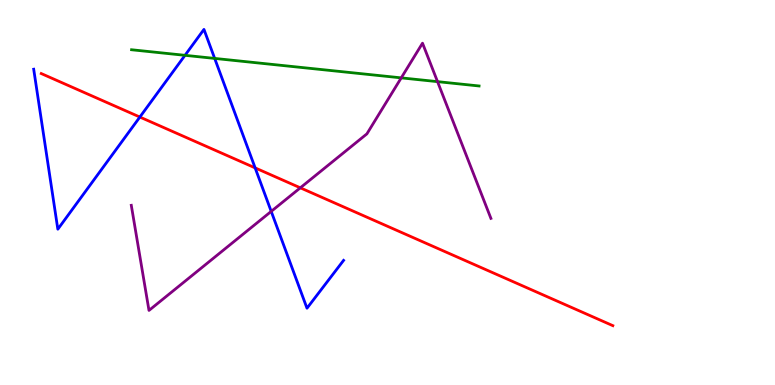[{'lines': ['blue', 'red'], 'intersections': [{'x': 1.8, 'y': 6.96}, {'x': 3.29, 'y': 5.64}]}, {'lines': ['green', 'red'], 'intersections': []}, {'lines': ['purple', 'red'], 'intersections': [{'x': 3.87, 'y': 5.12}]}, {'lines': ['blue', 'green'], 'intersections': [{'x': 2.39, 'y': 8.56}, {'x': 2.77, 'y': 8.48}]}, {'lines': ['blue', 'purple'], 'intersections': [{'x': 3.5, 'y': 4.51}]}, {'lines': ['green', 'purple'], 'intersections': [{'x': 5.18, 'y': 7.98}, {'x': 5.65, 'y': 7.88}]}]